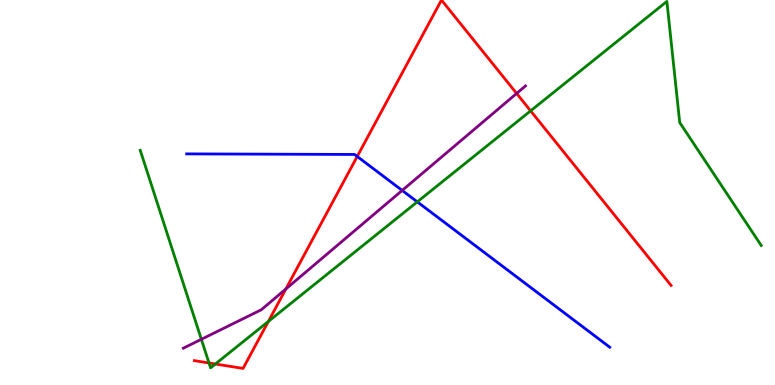[{'lines': ['blue', 'red'], 'intersections': [{'x': 4.61, 'y': 5.94}]}, {'lines': ['green', 'red'], 'intersections': [{'x': 2.7, 'y': 0.572}, {'x': 2.78, 'y': 0.545}, {'x': 3.46, 'y': 1.65}, {'x': 6.85, 'y': 7.12}]}, {'lines': ['purple', 'red'], 'intersections': [{'x': 3.69, 'y': 2.49}, {'x': 6.67, 'y': 7.57}]}, {'lines': ['blue', 'green'], 'intersections': [{'x': 5.38, 'y': 4.76}]}, {'lines': ['blue', 'purple'], 'intersections': [{'x': 5.19, 'y': 5.05}]}, {'lines': ['green', 'purple'], 'intersections': [{'x': 2.6, 'y': 1.19}]}]